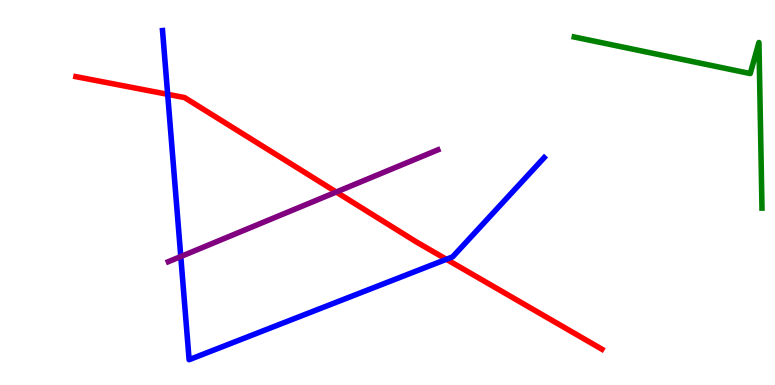[{'lines': ['blue', 'red'], 'intersections': [{'x': 2.16, 'y': 7.55}, {'x': 5.76, 'y': 3.27}]}, {'lines': ['green', 'red'], 'intersections': []}, {'lines': ['purple', 'red'], 'intersections': [{'x': 4.34, 'y': 5.01}]}, {'lines': ['blue', 'green'], 'intersections': []}, {'lines': ['blue', 'purple'], 'intersections': [{'x': 2.33, 'y': 3.34}]}, {'lines': ['green', 'purple'], 'intersections': []}]